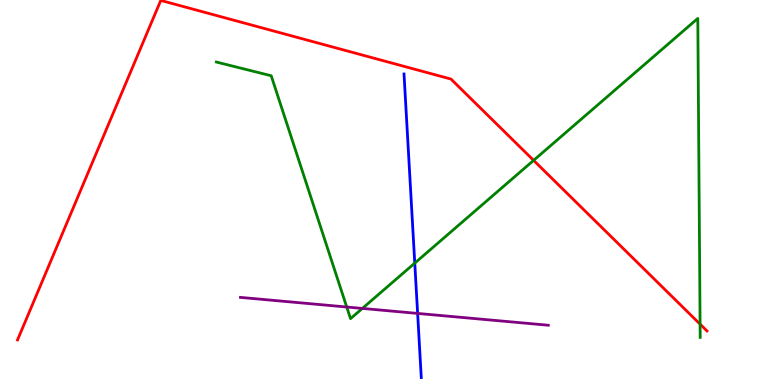[{'lines': ['blue', 'red'], 'intersections': []}, {'lines': ['green', 'red'], 'intersections': [{'x': 6.89, 'y': 5.83}, {'x': 9.03, 'y': 1.58}]}, {'lines': ['purple', 'red'], 'intersections': []}, {'lines': ['blue', 'green'], 'intersections': [{'x': 5.35, 'y': 3.17}]}, {'lines': ['blue', 'purple'], 'intersections': [{'x': 5.39, 'y': 1.86}]}, {'lines': ['green', 'purple'], 'intersections': [{'x': 4.47, 'y': 2.03}, {'x': 4.68, 'y': 1.99}]}]